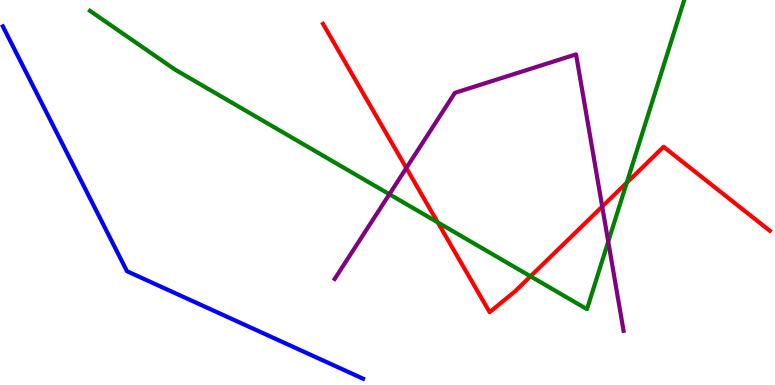[{'lines': ['blue', 'red'], 'intersections': []}, {'lines': ['green', 'red'], 'intersections': [{'x': 5.65, 'y': 4.22}, {'x': 6.85, 'y': 2.82}, {'x': 8.09, 'y': 5.25}]}, {'lines': ['purple', 'red'], 'intersections': [{'x': 5.24, 'y': 5.64}, {'x': 7.77, 'y': 4.63}]}, {'lines': ['blue', 'green'], 'intersections': []}, {'lines': ['blue', 'purple'], 'intersections': []}, {'lines': ['green', 'purple'], 'intersections': [{'x': 5.02, 'y': 4.95}, {'x': 7.85, 'y': 3.72}]}]